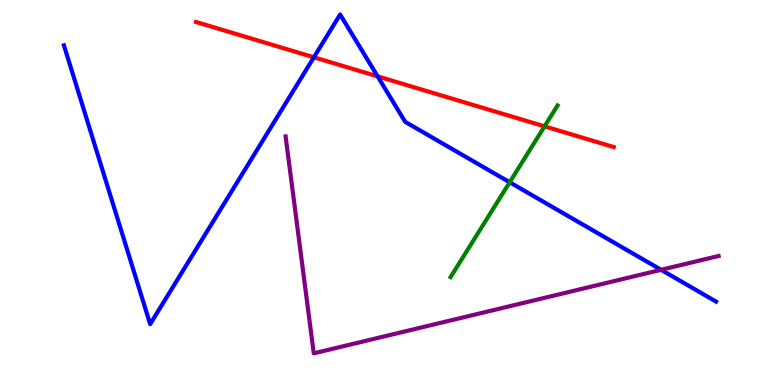[{'lines': ['blue', 'red'], 'intersections': [{'x': 4.05, 'y': 8.51}, {'x': 4.87, 'y': 8.02}]}, {'lines': ['green', 'red'], 'intersections': [{'x': 7.03, 'y': 6.72}]}, {'lines': ['purple', 'red'], 'intersections': []}, {'lines': ['blue', 'green'], 'intersections': [{'x': 6.58, 'y': 5.27}]}, {'lines': ['blue', 'purple'], 'intersections': [{'x': 8.53, 'y': 2.99}]}, {'lines': ['green', 'purple'], 'intersections': []}]